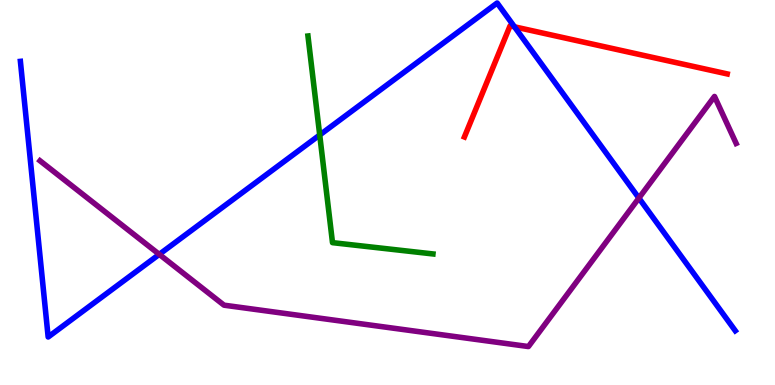[{'lines': ['blue', 'red'], 'intersections': [{'x': 6.64, 'y': 9.3}]}, {'lines': ['green', 'red'], 'intersections': []}, {'lines': ['purple', 'red'], 'intersections': []}, {'lines': ['blue', 'green'], 'intersections': [{'x': 4.13, 'y': 6.49}]}, {'lines': ['blue', 'purple'], 'intersections': [{'x': 2.06, 'y': 3.39}, {'x': 8.24, 'y': 4.86}]}, {'lines': ['green', 'purple'], 'intersections': []}]